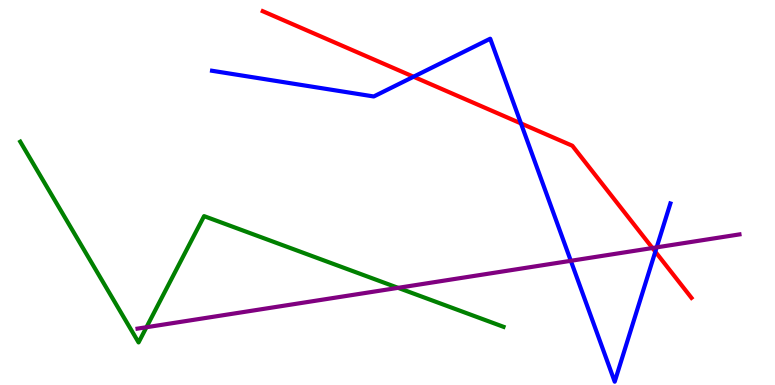[{'lines': ['blue', 'red'], 'intersections': [{'x': 5.34, 'y': 8.01}, {'x': 6.72, 'y': 6.79}, {'x': 8.46, 'y': 3.46}]}, {'lines': ['green', 'red'], 'intersections': []}, {'lines': ['purple', 'red'], 'intersections': [{'x': 8.42, 'y': 3.56}]}, {'lines': ['blue', 'green'], 'intersections': []}, {'lines': ['blue', 'purple'], 'intersections': [{'x': 7.37, 'y': 3.23}, {'x': 8.47, 'y': 3.58}]}, {'lines': ['green', 'purple'], 'intersections': [{'x': 1.89, 'y': 1.5}, {'x': 5.14, 'y': 2.52}]}]